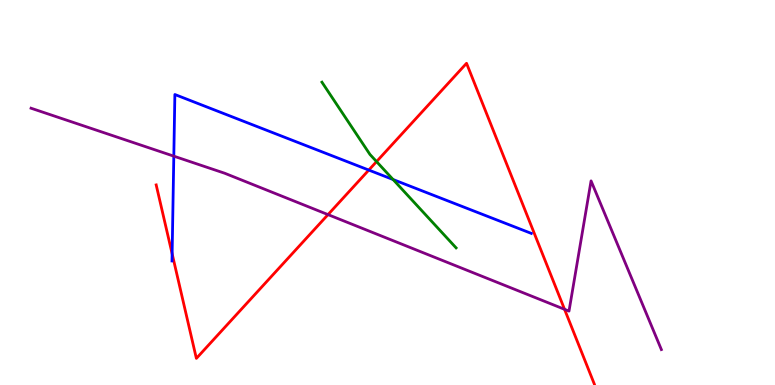[{'lines': ['blue', 'red'], 'intersections': [{'x': 2.22, 'y': 3.41}, {'x': 4.76, 'y': 5.58}]}, {'lines': ['green', 'red'], 'intersections': [{'x': 4.86, 'y': 5.8}]}, {'lines': ['purple', 'red'], 'intersections': [{'x': 4.23, 'y': 4.43}, {'x': 7.28, 'y': 1.97}]}, {'lines': ['blue', 'green'], 'intersections': [{'x': 5.07, 'y': 5.34}]}, {'lines': ['blue', 'purple'], 'intersections': [{'x': 2.24, 'y': 5.94}]}, {'lines': ['green', 'purple'], 'intersections': []}]